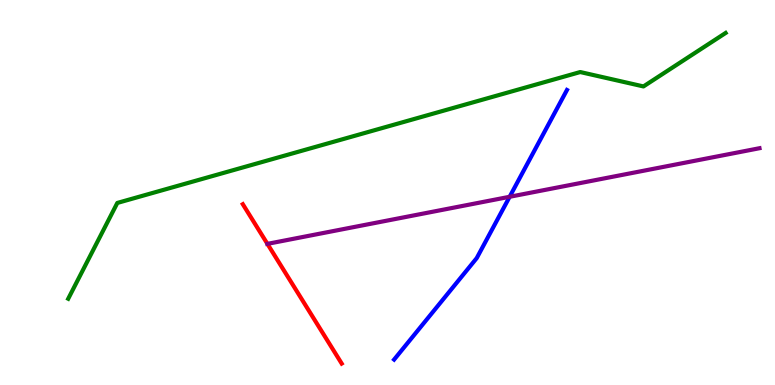[{'lines': ['blue', 'red'], 'intersections': []}, {'lines': ['green', 'red'], 'intersections': []}, {'lines': ['purple', 'red'], 'intersections': [{'x': 3.45, 'y': 3.67}]}, {'lines': ['blue', 'green'], 'intersections': []}, {'lines': ['blue', 'purple'], 'intersections': [{'x': 6.58, 'y': 4.89}]}, {'lines': ['green', 'purple'], 'intersections': []}]